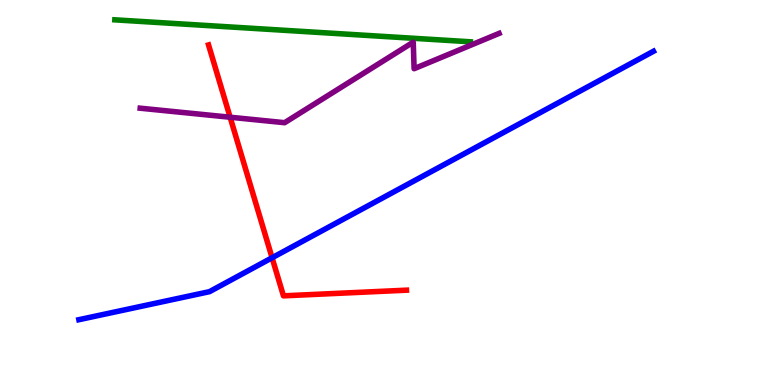[{'lines': ['blue', 'red'], 'intersections': [{'x': 3.51, 'y': 3.3}]}, {'lines': ['green', 'red'], 'intersections': []}, {'lines': ['purple', 'red'], 'intersections': [{'x': 2.97, 'y': 6.96}]}, {'lines': ['blue', 'green'], 'intersections': []}, {'lines': ['blue', 'purple'], 'intersections': []}, {'lines': ['green', 'purple'], 'intersections': []}]